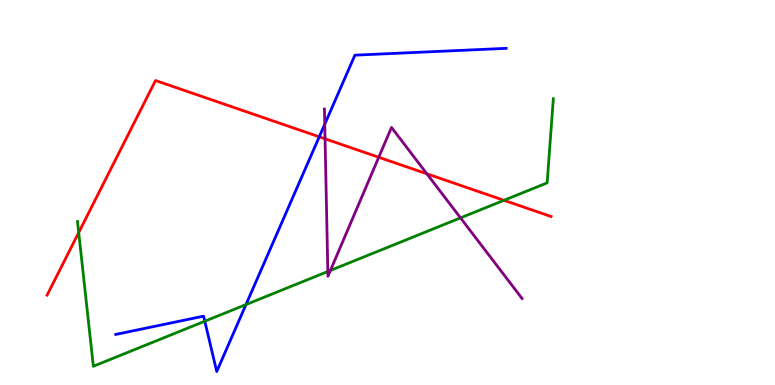[{'lines': ['blue', 'red'], 'intersections': [{'x': 4.12, 'y': 6.45}]}, {'lines': ['green', 'red'], 'intersections': [{'x': 1.02, 'y': 3.96}, {'x': 6.5, 'y': 4.8}]}, {'lines': ['purple', 'red'], 'intersections': [{'x': 4.19, 'y': 6.39}, {'x': 4.89, 'y': 5.92}, {'x': 5.51, 'y': 5.49}]}, {'lines': ['blue', 'green'], 'intersections': [{'x': 2.64, 'y': 1.66}, {'x': 3.17, 'y': 2.09}]}, {'lines': ['blue', 'purple'], 'intersections': [{'x': 4.19, 'y': 6.77}]}, {'lines': ['green', 'purple'], 'intersections': [{'x': 4.23, 'y': 2.95}, {'x': 4.26, 'y': 2.98}, {'x': 5.94, 'y': 4.34}]}]